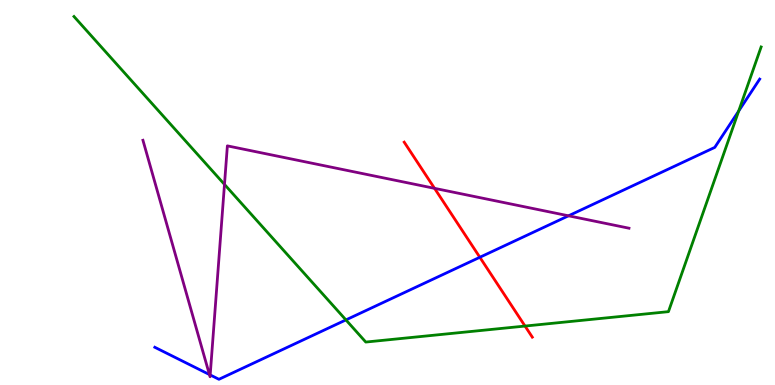[{'lines': ['blue', 'red'], 'intersections': [{'x': 6.19, 'y': 3.32}]}, {'lines': ['green', 'red'], 'intersections': [{'x': 6.77, 'y': 1.53}]}, {'lines': ['purple', 'red'], 'intersections': [{'x': 5.61, 'y': 5.11}]}, {'lines': ['blue', 'green'], 'intersections': [{'x': 4.46, 'y': 1.69}, {'x': 9.53, 'y': 7.12}]}, {'lines': ['blue', 'purple'], 'intersections': [{'x': 2.7, 'y': 0.272}, {'x': 2.71, 'y': 0.262}, {'x': 7.34, 'y': 4.39}]}, {'lines': ['green', 'purple'], 'intersections': [{'x': 2.9, 'y': 5.21}]}]